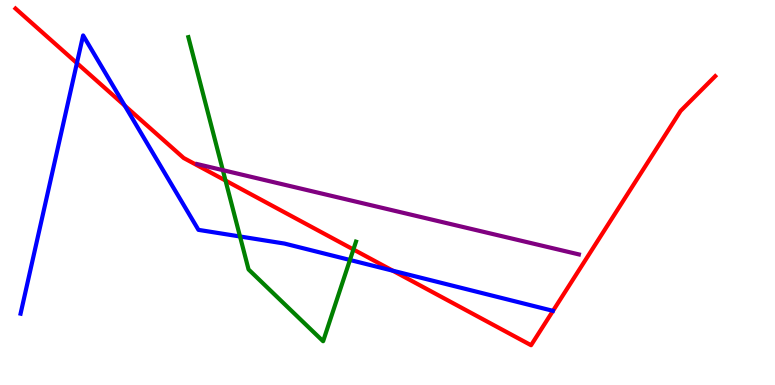[{'lines': ['blue', 'red'], 'intersections': [{'x': 0.992, 'y': 8.36}, {'x': 1.61, 'y': 7.26}, {'x': 5.07, 'y': 2.97}]}, {'lines': ['green', 'red'], 'intersections': [{'x': 2.91, 'y': 5.31}, {'x': 4.56, 'y': 3.52}]}, {'lines': ['purple', 'red'], 'intersections': []}, {'lines': ['blue', 'green'], 'intersections': [{'x': 3.1, 'y': 3.86}, {'x': 4.52, 'y': 3.25}]}, {'lines': ['blue', 'purple'], 'intersections': []}, {'lines': ['green', 'purple'], 'intersections': [{'x': 2.88, 'y': 5.58}]}]